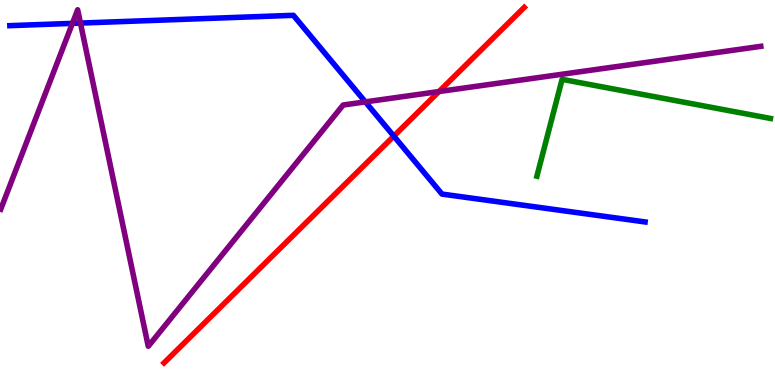[{'lines': ['blue', 'red'], 'intersections': [{'x': 5.08, 'y': 6.46}]}, {'lines': ['green', 'red'], 'intersections': []}, {'lines': ['purple', 'red'], 'intersections': [{'x': 5.66, 'y': 7.62}]}, {'lines': ['blue', 'green'], 'intersections': []}, {'lines': ['blue', 'purple'], 'intersections': [{'x': 0.934, 'y': 9.39}, {'x': 1.04, 'y': 9.4}, {'x': 4.71, 'y': 7.35}]}, {'lines': ['green', 'purple'], 'intersections': []}]